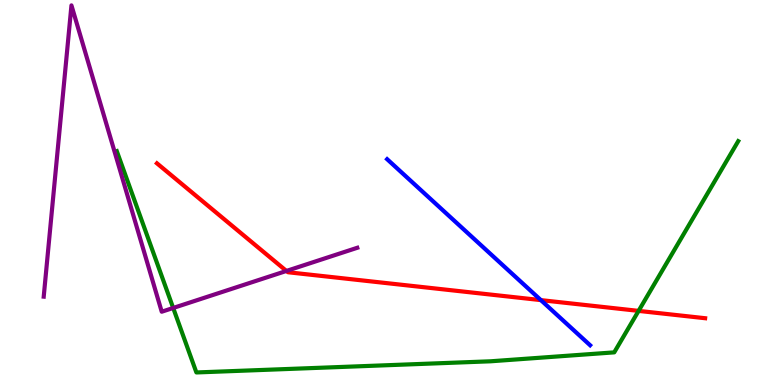[{'lines': ['blue', 'red'], 'intersections': [{'x': 6.98, 'y': 2.2}]}, {'lines': ['green', 'red'], 'intersections': [{'x': 8.24, 'y': 1.92}]}, {'lines': ['purple', 'red'], 'intersections': [{'x': 3.7, 'y': 2.96}]}, {'lines': ['blue', 'green'], 'intersections': []}, {'lines': ['blue', 'purple'], 'intersections': []}, {'lines': ['green', 'purple'], 'intersections': [{'x': 2.23, 'y': 2.0}]}]